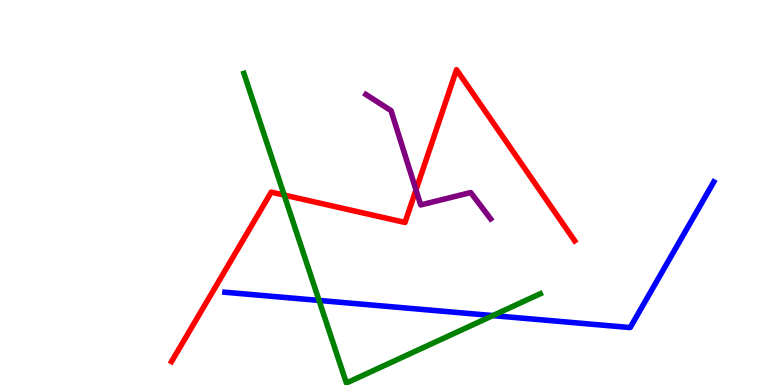[{'lines': ['blue', 'red'], 'intersections': []}, {'lines': ['green', 'red'], 'intersections': [{'x': 3.67, 'y': 4.93}]}, {'lines': ['purple', 'red'], 'intersections': [{'x': 5.37, 'y': 5.07}]}, {'lines': ['blue', 'green'], 'intersections': [{'x': 4.12, 'y': 2.2}, {'x': 6.36, 'y': 1.8}]}, {'lines': ['blue', 'purple'], 'intersections': []}, {'lines': ['green', 'purple'], 'intersections': []}]